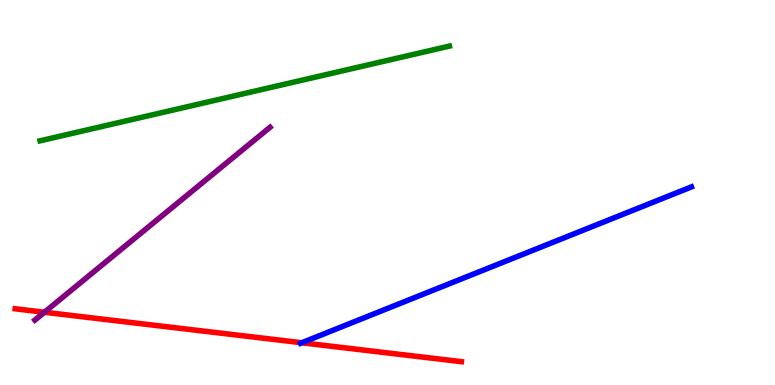[{'lines': ['blue', 'red'], 'intersections': [{'x': 3.89, 'y': 1.1}]}, {'lines': ['green', 'red'], 'intersections': []}, {'lines': ['purple', 'red'], 'intersections': [{'x': 0.573, 'y': 1.89}]}, {'lines': ['blue', 'green'], 'intersections': []}, {'lines': ['blue', 'purple'], 'intersections': []}, {'lines': ['green', 'purple'], 'intersections': []}]